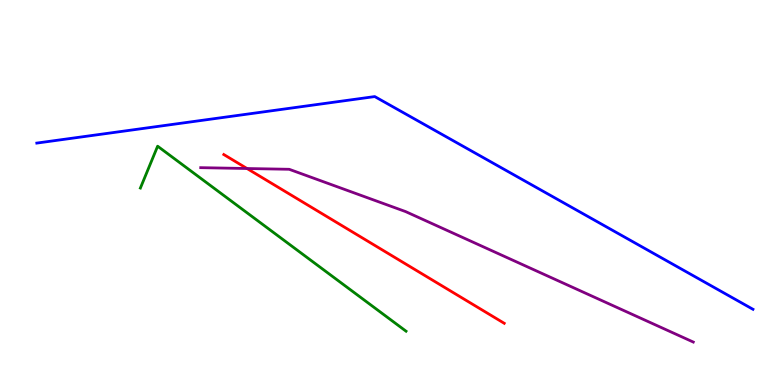[{'lines': ['blue', 'red'], 'intersections': []}, {'lines': ['green', 'red'], 'intersections': []}, {'lines': ['purple', 'red'], 'intersections': [{'x': 3.19, 'y': 5.62}]}, {'lines': ['blue', 'green'], 'intersections': []}, {'lines': ['blue', 'purple'], 'intersections': []}, {'lines': ['green', 'purple'], 'intersections': []}]